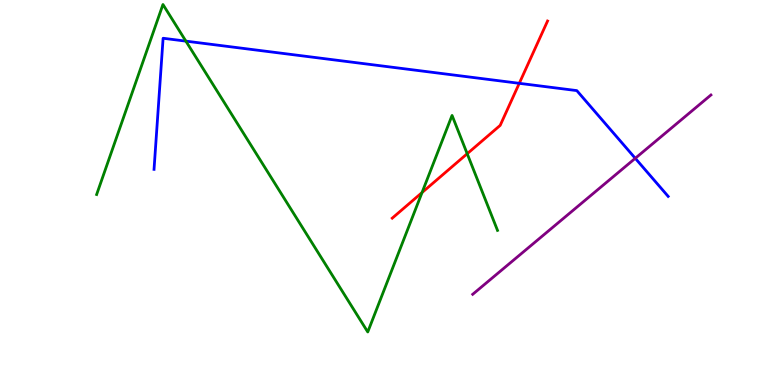[{'lines': ['blue', 'red'], 'intersections': [{'x': 6.7, 'y': 7.84}]}, {'lines': ['green', 'red'], 'intersections': [{'x': 5.45, 'y': 5.0}, {'x': 6.03, 'y': 6.01}]}, {'lines': ['purple', 'red'], 'intersections': []}, {'lines': ['blue', 'green'], 'intersections': [{'x': 2.4, 'y': 8.93}]}, {'lines': ['blue', 'purple'], 'intersections': [{'x': 8.2, 'y': 5.89}]}, {'lines': ['green', 'purple'], 'intersections': []}]